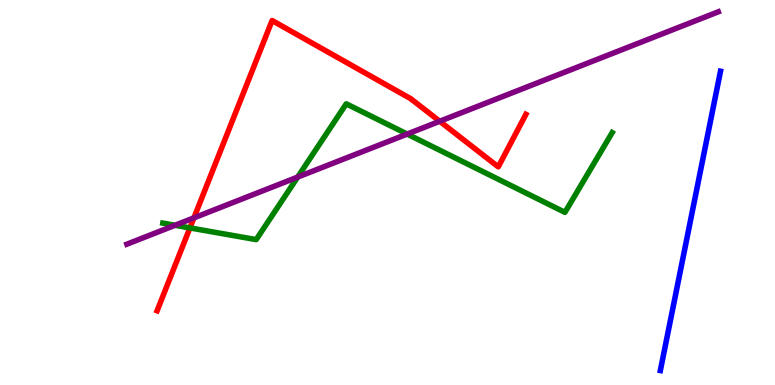[{'lines': ['blue', 'red'], 'intersections': []}, {'lines': ['green', 'red'], 'intersections': [{'x': 2.45, 'y': 4.08}]}, {'lines': ['purple', 'red'], 'intersections': [{'x': 2.5, 'y': 4.34}, {'x': 5.67, 'y': 6.85}]}, {'lines': ['blue', 'green'], 'intersections': []}, {'lines': ['blue', 'purple'], 'intersections': []}, {'lines': ['green', 'purple'], 'intersections': [{'x': 2.26, 'y': 4.15}, {'x': 3.84, 'y': 5.4}, {'x': 5.25, 'y': 6.52}]}]